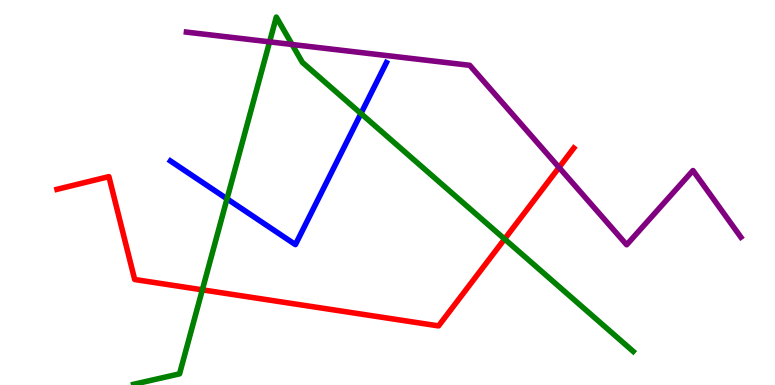[{'lines': ['blue', 'red'], 'intersections': []}, {'lines': ['green', 'red'], 'intersections': [{'x': 2.61, 'y': 2.47}, {'x': 6.51, 'y': 3.79}]}, {'lines': ['purple', 'red'], 'intersections': [{'x': 7.21, 'y': 5.65}]}, {'lines': ['blue', 'green'], 'intersections': [{'x': 2.93, 'y': 4.84}, {'x': 4.66, 'y': 7.05}]}, {'lines': ['blue', 'purple'], 'intersections': []}, {'lines': ['green', 'purple'], 'intersections': [{'x': 3.48, 'y': 8.91}, {'x': 3.77, 'y': 8.84}]}]